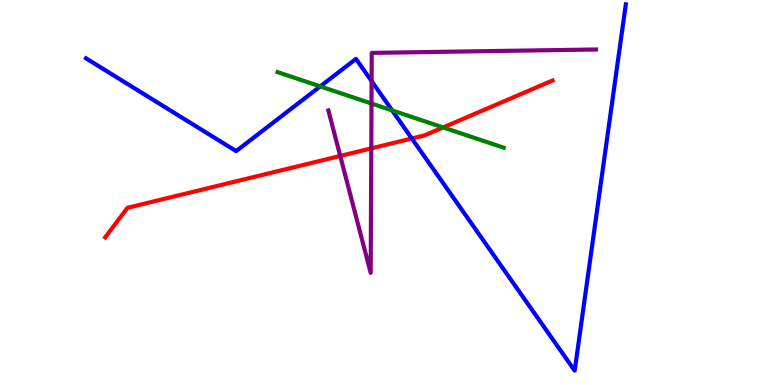[{'lines': ['blue', 'red'], 'intersections': [{'x': 5.31, 'y': 6.4}]}, {'lines': ['green', 'red'], 'intersections': [{'x': 5.72, 'y': 6.69}]}, {'lines': ['purple', 'red'], 'intersections': [{'x': 4.39, 'y': 5.95}, {'x': 4.79, 'y': 6.15}]}, {'lines': ['blue', 'green'], 'intersections': [{'x': 4.13, 'y': 7.76}, {'x': 5.06, 'y': 7.13}]}, {'lines': ['blue', 'purple'], 'intersections': [{'x': 4.79, 'y': 7.89}]}, {'lines': ['green', 'purple'], 'intersections': [{'x': 4.79, 'y': 7.31}]}]